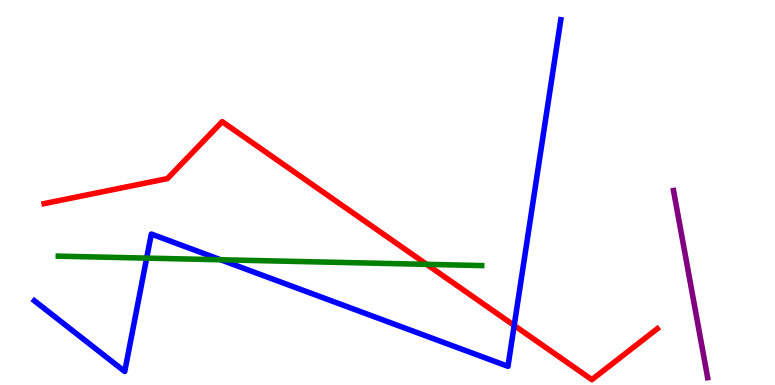[{'lines': ['blue', 'red'], 'intersections': [{'x': 6.63, 'y': 1.55}]}, {'lines': ['green', 'red'], 'intersections': [{'x': 5.51, 'y': 3.13}]}, {'lines': ['purple', 'red'], 'intersections': []}, {'lines': ['blue', 'green'], 'intersections': [{'x': 1.89, 'y': 3.3}, {'x': 2.85, 'y': 3.25}]}, {'lines': ['blue', 'purple'], 'intersections': []}, {'lines': ['green', 'purple'], 'intersections': []}]